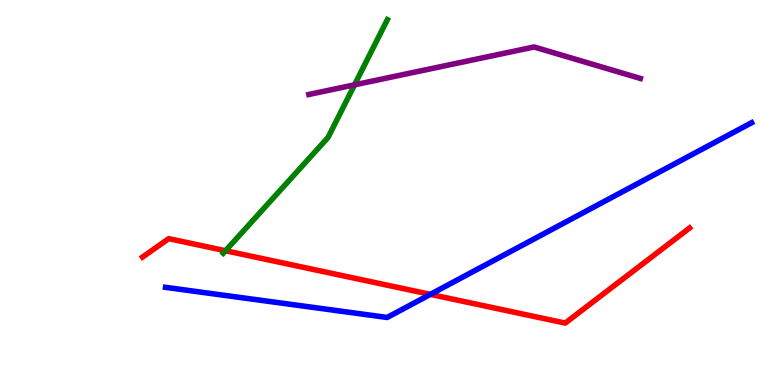[{'lines': ['blue', 'red'], 'intersections': [{'x': 5.55, 'y': 2.35}]}, {'lines': ['green', 'red'], 'intersections': [{'x': 2.91, 'y': 3.49}]}, {'lines': ['purple', 'red'], 'intersections': []}, {'lines': ['blue', 'green'], 'intersections': []}, {'lines': ['blue', 'purple'], 'intersections': []}, {'lines': ['green', 'purple'], 'intersections': [{'x': 4.57, 'y': 7.8}]}]